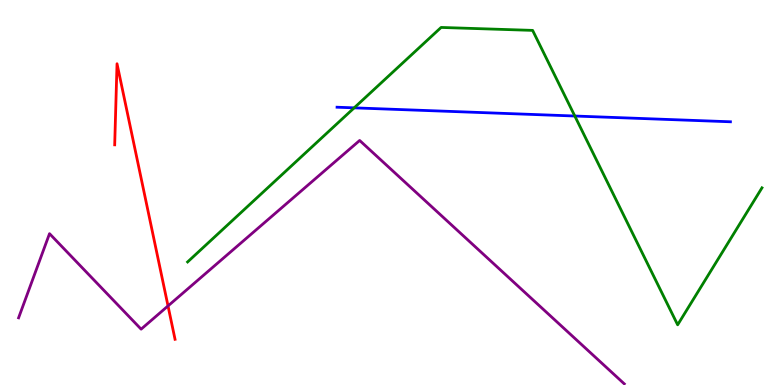[{'lines': ['blue', 'red'], 'intersections': []}, {'lines': ['green', 'red'], 'intersections': []}, {'lines': ['purple', 'red'], 'intersections': [{'x': 2.17, 'y': 2.05}]}, {'lines': ['blue', 'green'], 'intersections': [{'x': 4.57, 'y': 7.2}, {'x': 7.42, 'y': 6.99}]}, {'lines': ['blue', 'purple'], 'intersections': []}, {'lines': ['green', 'purple'], 'intersections': []}]